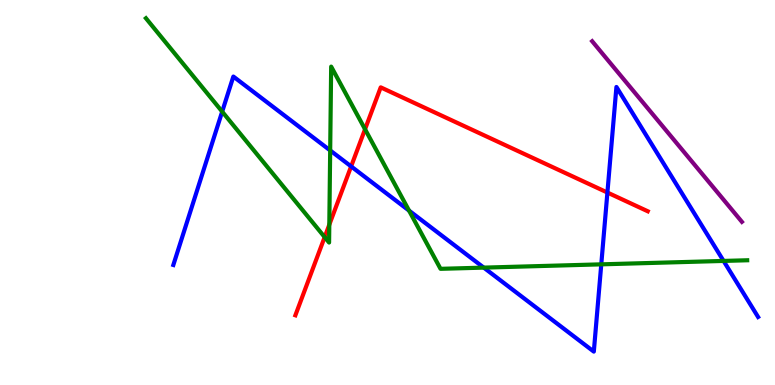[{'lines': ['blue', 'red'], 'intersections': [{'x': 4.53, 'y': 5.68}, {'x': 7.84, 'y': 5.0}]}, {'lines': ['green', 'red'], 'intersections': [{'x': 4.19, 'y': 3.84}, {'x': 4.25, 'y': 4.16}, {'x': 4.71, 'y': 6.64}]}, {'lines': ['purple', 'red'], 'intersections': []}, {'lines': ['blue', 'green'], 'intersections': [{'x': 2.87, 'y': 7.1}, {'x': 4.26, 'y': 6.09}, {'x': 5.28, 'y': 4.53}, {'x': 6.24, 'y': 3.05}, {'x': 7.76, 'y': 3.13}, {'x': 9.34, 'y': 3.22}]}, {'lines': ['blue', 'purple'], 'intersections': []}, {'lines': ['green', 'purple'], 'intersections': []}]